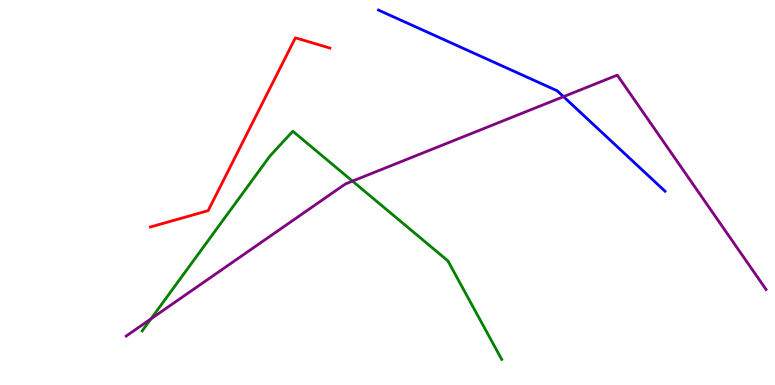[{'lines': ['blue', 'red'], 'intersections': []}, {'lines': ['green', 'red'], 'intersections': []}, {'lines': ['purple', 'red'], 'intersections': []}, {'lines': ['blue', 'green'], 'intersections': []}, {'lines': ['blue', 'purple'], 'intersections': [{'x': 7.27, 'y': 7.49}]}, {'lines': ['green', 'purple'], 'intersections': [{'x': 1.95, 'y': 1.72}, {'x': 4.55, 'y': 5.3}]}]